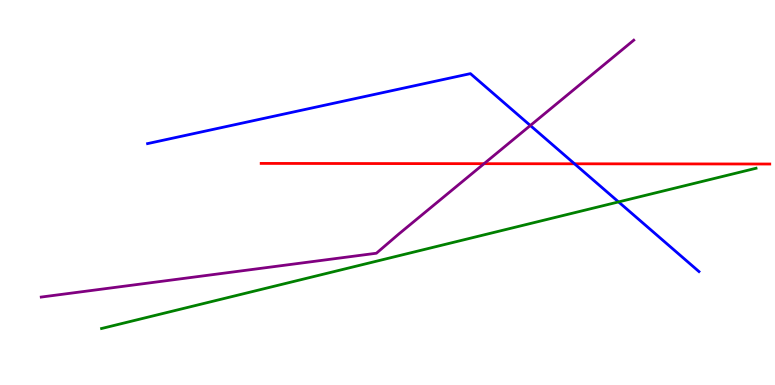[{'lines': ['blue', 'red'], 'intersections': [{'x': 7.41, 'y': 5.75}]}, {'lines': ['green', 'red'], 'intersections': []}, {'lines': ['purple', 'red'], 'intersections': [{'x': 6.25, 'y': 5.75}]}, {'lines': ['blue', 'green'], 'intersections': [{'x': 7.98, 'y': 4.76}]}, {'lines': ['blue', 'purple'], 'intersections': [{'x': 6.84, 'y': 6.74}]}, {'lines': ['green', 'purple'], 'intersections': []}]